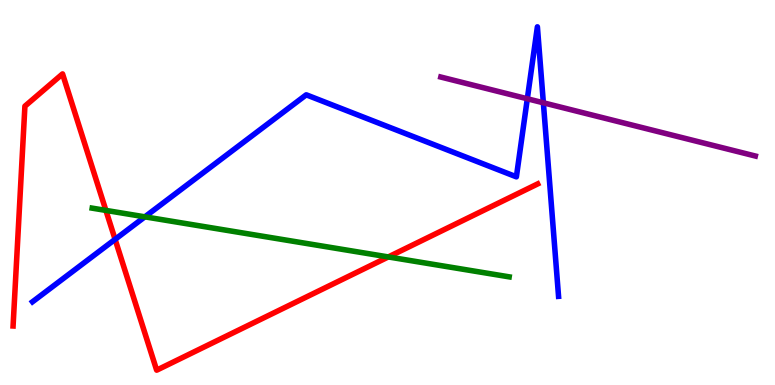[{'lines': ['blue', 'red'], 'intersections': [{'x': 1.49, 'y': 3.78}]}, {'lines': ['green', 'red'], 'intersections': [{'x': 1.37, 'y': 4.53}, {'x': 5.01, 'y': 3.33}]}, {'lines': ['purple', 'red'], 'intersections': []}, {'lines': ['blue', 'green'], 'intersections': [{'x': 1.87, 'y': 4.37}]}, {'lines': ['blue', 'purple'], 'intersections': [{'x': 6.8, 'y': 7.43}, {'x': 7.01, 'y': 7.33}]}, {'lines': ['green', 'purple'], 'intersections': []}]